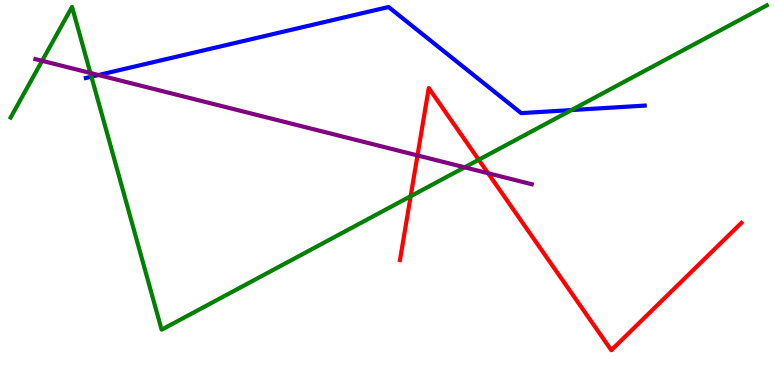[{'lines': ['blue', 'red'], 'intersections': []}, {'lines': ['green', 'red'], 'intersections': [{'x': 5.3, 'y': 4.9}, {'x': 6.18, 'y': 5.85}]}, {'lines': ['purple', 'red'], 'intersections': [{'x': 5.39, 'y': 5.96}, {'x': 6.3, 'y': 5.5}]}, {'lines': ['blue', 'green'], 'intersections': [{'x': 1.18, 'y': 8.01}, {'x': 7.37, 'y': 7.14}]}, {'lines': ['blue', 'purple'], 'intersections': [{'x': 1.27, 'y': 8.05}]}, {'lines': ['green', 'purple'], 'intersections': [{'x': 0.543, 'y': 8.42}, {'x': 1.17, 'y': 8.1}, {'x': 6.0, 'y': 5.65}]}]